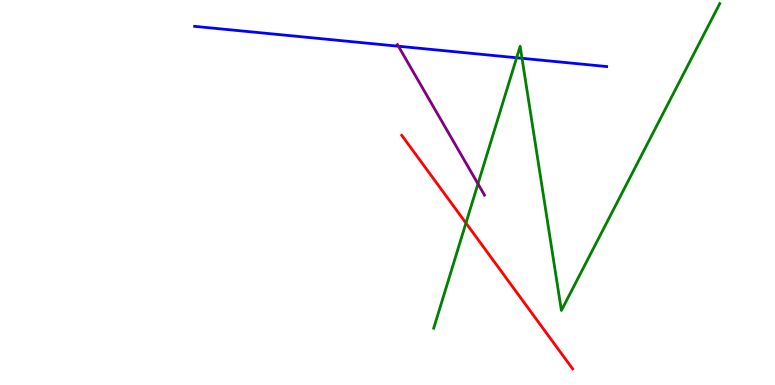[{'lines': ['blue', 'red'], 'intersections': []}, {'lines': ['green', 'red'], 'intersections': [{'x': 6.01, 'y': 4.21}]}, {'lines': ['purple', 'red'], 'intersections': []}, {'lines': ['blue', 'green'], 'intersections': [{'x': 6.67, 'y': 8.5}, {'x': 6.74, 'y': 8.49}]}, {'lines': ['blue', 'purple'], 'intersections': [{'x': 5.14, 'y': 8.8}]}, {'lines': ['green', 'purple'], 'intersections': [{'x': 6.17, 'y': 5.23}]}]